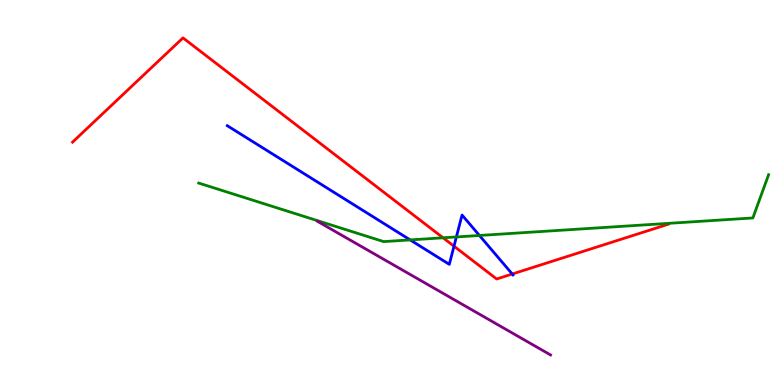[{'lines': ['blue', 'red'], 'intersections': [{'x': 5.86, 'y': 3.61}, {'x': 6.61, 'y': 2.88}]}, {'lines': ['green', 'red'], 'intersections': [{'x': 5.72, 'y': 3.82}]}, {'lines': ['purple', 'red'], 'intersections': []}, {'lines': ['blue', 'green'], 'intersections': [{'x': 5.29, 'y': 3.77}, {'x': 5.89, 'y': 3.85}, {'x': 6.19, 'y': 3.88}]}, {'lines': ['blue', 'purple'], 'intersections': []}, {'lines': ['green', 'purple'], 'intersections': []}]